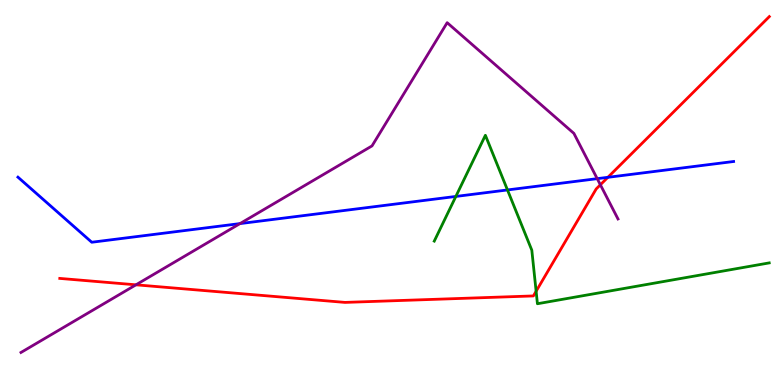[{'lines': ['blue', 'red'], 'intersections': [{'x': 7.84, 'y': 5.39}]}, {'lines': ['green', 'red'], 'intersections': [{'x': 6.92, 'y': 2.43}]}, {'lines': ['purple', 'red'], 'intersections': [{'x': 1.75, 'y': 2.6}, {'x': 7.75, 'y': 5.2}]}, {'lines': ['blue', 'green'], 'intersections': [{'x': 5.88, 'y': 4.9}, {'x': 6.55, 'y': 5.07}]}, {'lines': ['blue', 'purple'], 'intersections': [{'x': 3.1, 'y': 4.19}, {'x': 7.71, 'y': 5.36}]}, {'lines': ['green', 'purple'], 'intersections': []}]